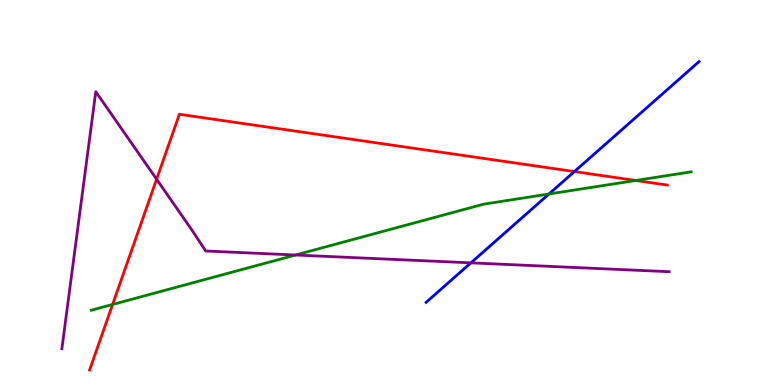[{'lines': ['blue', 'red'], 'intersections': [{'x': 7.41, 'y': 5.54}]}, {'lines': ['green', 'red'], 'intersections': [{'x': 1.45, 'y': 2.09}, {'x': 8.2, 'y': 5.31}]}, {'lines': ['purple', 'red'], 'intersections': [{'x': 2.02, 'y': 5.35}]}, {'lines': ['blue', 'green'], 'intersections': [{'x': 7.08, 'y': 4.96}]}, {'lines': ['blue', 'purple'], 'intersections': [{'x': 6.08, 'y': 3.17}]}, {'lines': ['green', 'purple'], 'intersections': [{'x': 3.81, 'y': 3.38}]}]